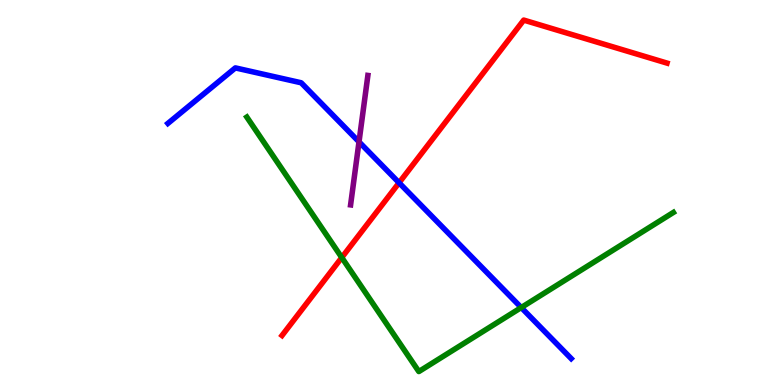[{'lines': ['blue', 'red'], 'intersections': [{'x': 5.15, 'y': 5.25}]}, {'lines': ['green', 'red'], 'intersections': [{'x': 4.41, 'y': 3.31}]}, {'lines': ['purple', 'red'], 'intersections': []}, {'lines': ['blue', 'green'], 'intersections': [{'x': 6.73, 'y': 2.01}]}, {'lines': ['blue', 'purple'], 'intersections': [{'x': 4.63, 'y': 6.32}]}, {'lines': ['green', 'purple'], 'intersections': []}]